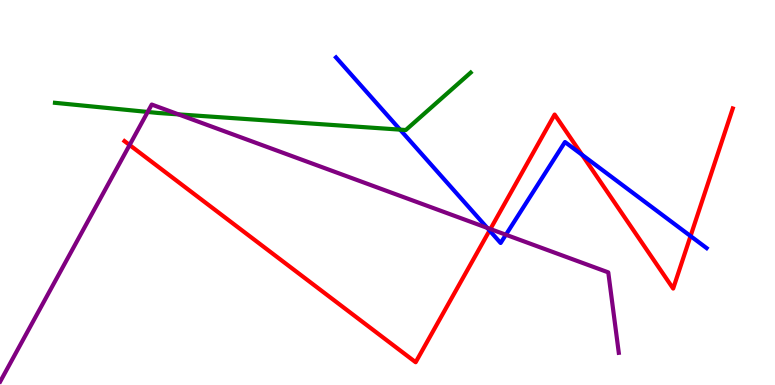[{'lines': ['blue', 'red'], 'intersections': [{'x': 6.32, 'y': 4.01}, {'x': 7.51, 'y': 5.98}, {'x': 8.91, 'y': 3.87}]}, {'lines': ['green', 'red'], 'intersections': []}, {'lines': ['purple', 'red'], 'intersections': [{'x': 1.67, 'y': 6.23}, {'x': 6.33, 'y': 4.05}]}, {'lines': ['blue', 'green'], 'intersections': [{'x': 5.16, 'y': 6.63}]}, {'lines': ['blue', 'purple'], 'intersections': [{'x': 6.29, 'y': 4.08}, {'x': 6.53, 'y': 3.9}]}, {'lines': ['green', 'purple'], 'intersections': [{'x': 1.91, 'y': 7.09}, {'x': 2.3, 'y': 7.03}]}]